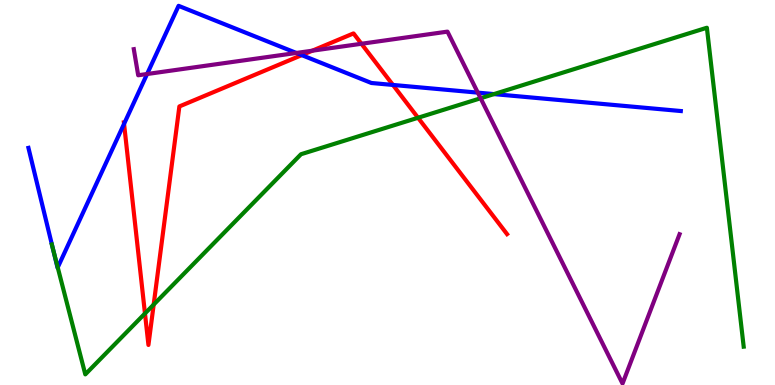[{'lines': ['blue', 'red'], 'intersections': [{'x': 1.6, 'y': 6.78}, {'x': 3.89, 'y': 8.57}, {'x': 5.07, 'y': 7.79}]}, {'lines': ['green', 'red'], 'intersections': [{'x': 1.87, 'y': 1.86}, {'x': 1.98, 'y': 2.09}, {'x': 5.39, 'y': 6.94}]}, {'lines': ['purple', 'red'], 'intersections': [{'x': 4.03, 'y': 8.68}, {'x': 4.66, 'y': 8.86}]}, {'lines': ['blue', 'green'], 'intersections': [{'x': 0.685, 'y': 3.52}, {'x': 0.745, 'y': 3.05}, {'x': 6.37, 'y': 7.56}]}, {'lines': ['blue', 'purple'], 'intersections': [{'x': 1.9, 'y': 8.08}, {'x': 3.82, 'y': 8.62}, {'x': 6.17, 'y': 7.59}]}, {'lines': ['green', 'purple'], 'intersections': [{'x': 6.2, 'y': 7.45}]}]